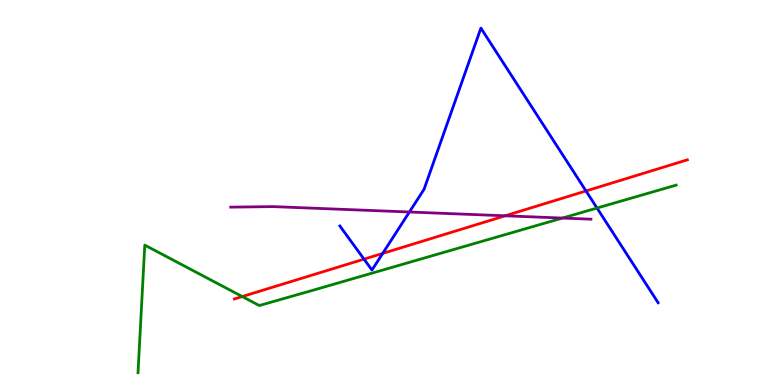[{'lines': ['blue', 'red'], 'intersections': [{'x': 4.7, 'y': 3.27}, {'x': 4.94, 'y': 3.42}, {'x': 7.56, 'y': 5.04}]}, {'lines': ['green', 'red'], 'intersections': [{'x': 3.13, 'y': 2.3}]}, {'lines': ['purple', 'red'], 'intersections': [{'x': 6.52, 'y': 4.39}]}, {'lines': ['blue', 'green'], 'intersections': [{'x': 7.7, 'y': 4.6}]}, {'lines': ['blue', 'purple'], 'intersections': [{'x': 5.28, 'y': 4.49}]}, {'lines': ['green', 'purple'], 'intersections': [{'x': 7.26, 'y': 4.34}]}]